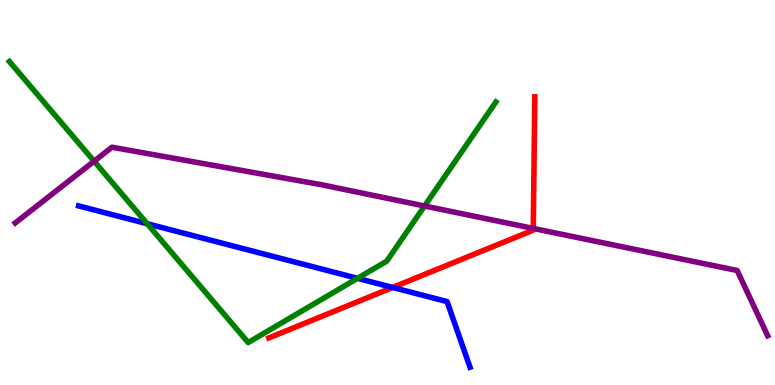[{'lines': ['blue', 'red'], 'intersections': [{'x': 5.07, 'y': 2.53}]}, {'lines': ['green', 'red'], 'intersections': []}, {'lines': ['purple', 'red'], 'intersections': [{'x': 6.88, 'y': 4.07}]}, {'lines': ['blue', 'green'], 'intersections': [{'x': 1.9, 'y': 4.19}, {'x': 4.61, 'y': 2.77}]}, {'lines': ['blue', 'purple'], 'intersections': []}, {'lines': ['green', 'purple'], 'intersections': [{'x': 1.21, 'y': 5.81}, {'x': 5.48, 'y': 4.65}]}]